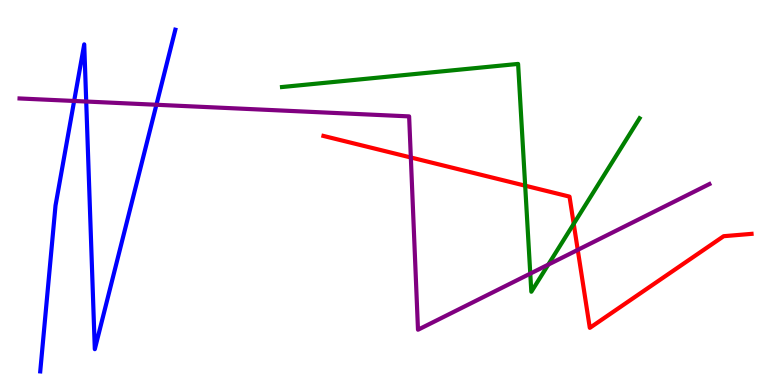[{'lines': ['blue', 'red'], 'intersections': []}, {'lines': ['green', 'red'], 'intersections': [{'x': 6.78, 'y': 5.18}, {'x': 7.4, 'y': 4.19}]}, {'lines': ['purple', 'red'], 'intersections': [{'x': 5.3, 'y': 5.91}, {'x': 7.45, 'y': 3.51}]}, {'lines': ['blue', 'green'], 'intersections': []}, {'lines': ['blue', 'purple'], 'intersections': [{'x': 0.957, 'y': 7.38}, {'x': 1.11, 'y': 7.36}, {'x': 2.02, 'y': 7.28}]}, {'lines': ['green', 'purple'], 'intersections': [{'x': 6.84, 'y': 2.89}, {'x': 7.07, 'y': 3.13}]}]